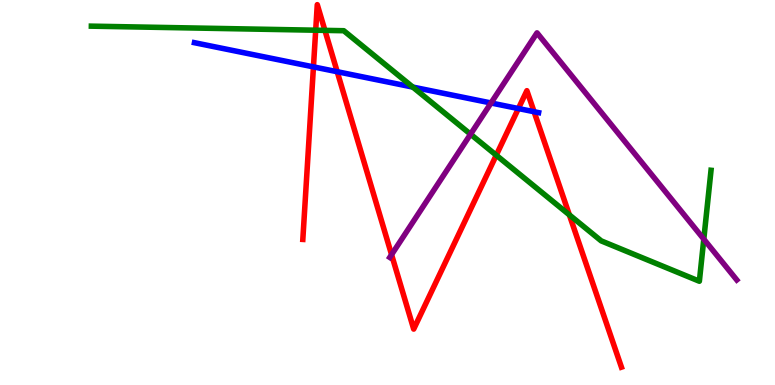[{'lines': ['blue', 'red'], 'intersections': [{'x': 4.04, 'y': 8.26}, {'x': 4.35, 'y': 8.14}, {'x': 6.69, 'y': 7.18}, {'x': 6.89, 'y': 7.1}]}, {'lines': ['green', 'red'], 'intersections': [{'x': 4.07, 'y': 9.22}, {'x': 4.19, 'y': 9.21}, {'x': 6.4, 'y': 5.97}, {'x': 7.35, 'y': 4.42}]}, {'lines': ['purple', 'red'], 'intersections': [{'x': 5.05, 'y': 3.39}]}, {'lines': ['blue', 'green'], 'intersections': [{'x': 5.33, 'y': 7.74}]}, {'lines': ['blue', 'purple'], 'intersections': [{'x': 6.34, 'y': 7.33}]}, {'lines': ['green', 'purple'], 'intersections': [{'x': 6.07, 'y': 6.51}, {'x': 9.08, 'y': 3.79}]}]